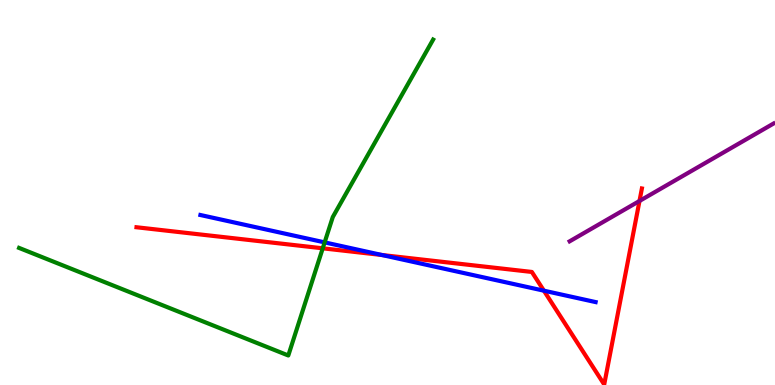[{'lines': ['blue', 'red'], 'intersections': [{'x': 4.93, 'y': 3.38}, {'x': 7.02, 'y': 2.45}]}, {'lines': ['green', 'red'], 'intersections': [{'x': 4.16, 'y': 3.55}]}, {'lines': ['purple', 'red'], 'intersections': [{'x': 8.25, 'y': 4.78}]}, {'lines': ['blue', 'green'], 'intersections': [{'x': 4.19, 'y': 3.7}]}, {'lines': ['blue', 'purple'], 'intersections': []}, {'lines': ['green', 'purple'], 'intersections': []}]